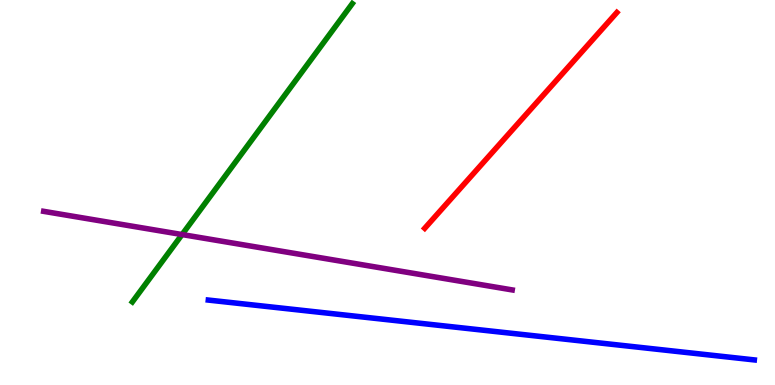[{'lines': ['blue', 'red'], 'intersections': []}, {'lines': ['green', 'red'], 'intersections': []}, {'lines': ['purple', 'red'], 'intersections': []}, {'lines': ['blue', 'green'], 'intersections': []}, {'lines': ['blue', 'purple'], 'intersections': []}, {'lines': ['green', 'purple'], 'intersections': [{'x': 2.35, 'y': 3.91}]}]